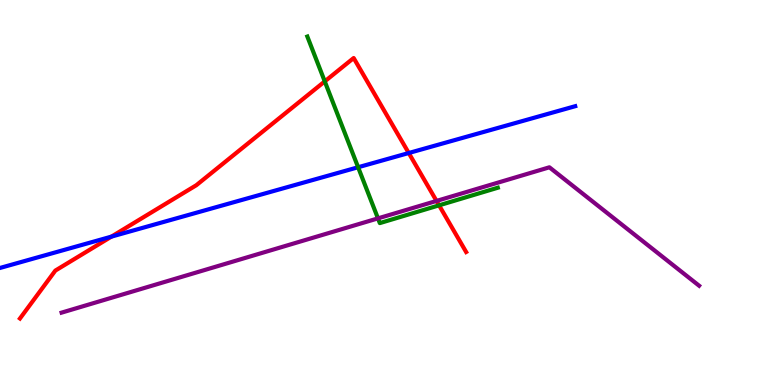[{'lines': ['blue', 'red'], 'intersections': [{'x': 1.44, 'y': 3.85}, {'x': 5.27, 'y': 6.03}]}, {'lines': ['green', 'red'], 'intersections': [{'x': 4.19, 'y': 7.89}, {'x': 5.67, 'y': 4.67}]}, {'lines': ['purple', 'red'], 'intersections': [{'x': 5.63, 'y': 4.78}]}, {'lines': ['blue', 'green'], 'intersections': [{'x': 4.62, 'y': 5.66}]}, {'lines': ['blue', 'purple'], 'intersections': []}, {'lines': ['green', 'purple'], 'intersections': [{'x': 4.88, 'y': 4.33}]}]